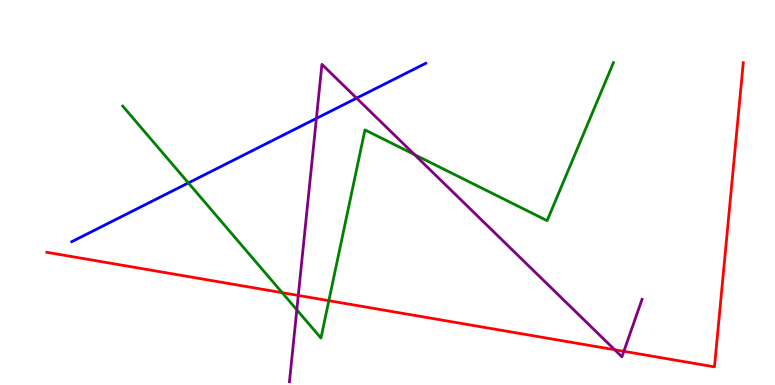[{'lines': ['blue', 'red'], 'intersections': []}, {'lines': ['green', 'red'], 'intersections': [{'x': 3.64, 'y': 2.4}, {'x': 4.24, 'y': 2.19}]}, {'lines': ['purple', 'red'], 'intersections': [{'x': 3.85, 'y': 2.33}, {'x': 7.93, 'y': 0.916}, {'x': 8.05, 'y': 0.875}]}, {'lines': ['blue', 'green'], 'intersections': [{'x': 2.43, 'y': 5.25}]}, {'lines': ['blue', 'purple'], 'intersections': [{'x': 4.08, 'y': 6.92}, {'x': 4.6, 'y': 7.45}]}, {'lines': ['green', 'purple'], 'intersections': [{'x': 3.83, 'y': 1.95}, {'x': 5.35, 'y': 5.98}]}]